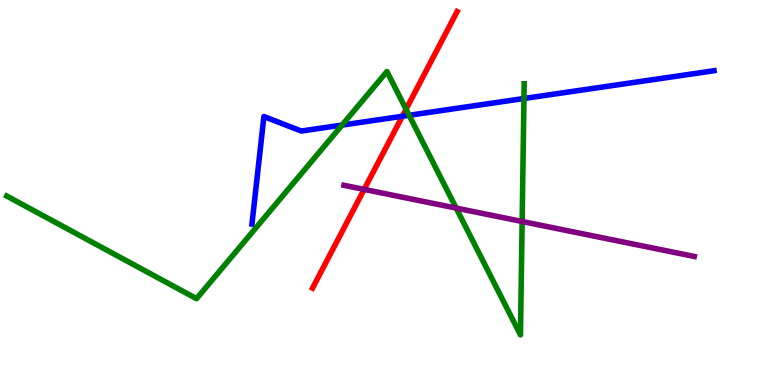[{'lines': ['blue', 'red'], 'intersections': [{'x': 5.19, 'y': 6.98}]}, {'lines': ['green', 'red'], 'intersections': [{'x': 5.24, 'y': 7.16}]}, {'lines': ['purple', 'red'], 'intersections': [{'x': 4.7, 'y': 5.08}]}, {'lines': ['blue', 'green'], 'intersections': [{'x': 4.41, 'y': 6.75}, {'x': 5.28, 'y': 7.01}, {'x': 6.76, 'y': 7.44}]}, {'lines': ['blue', 'purple'], 'intersections': []}, {'lines': ['green', 'purple'], 'intersections': [{'x': 5.89, 'y': 4.59}, {'x': 6.74, 'y': 4.25}]}]